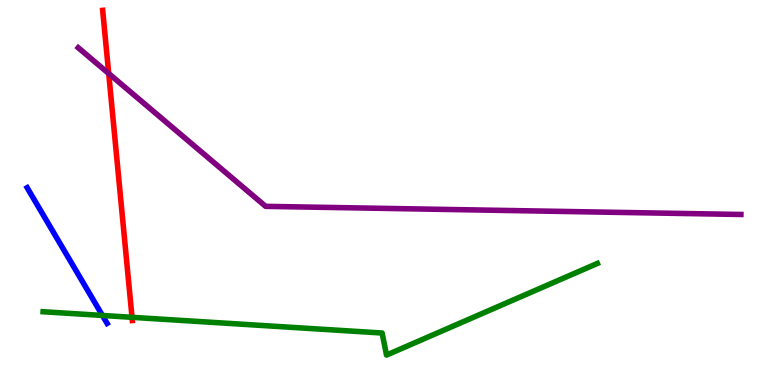[{'lines': ['blue', 'red'], 'intersections': []}, {'lines': ['green', 'red'], 'intersections': [{'x': 1.7, 'y': 1.76}]}, {'lines': ['purple', 'red'], 'intersections': [{'x': 1.4, 'y': 8.09}]}, {'lines': ['blue', 'green'], 'intersections': [{'x': 1.32, 'y': 1.81}]}, {'lines': ['blue', 'purple'], 'intersections': []}, {'lines': ['green', 'purple'], 'intersections': []}]